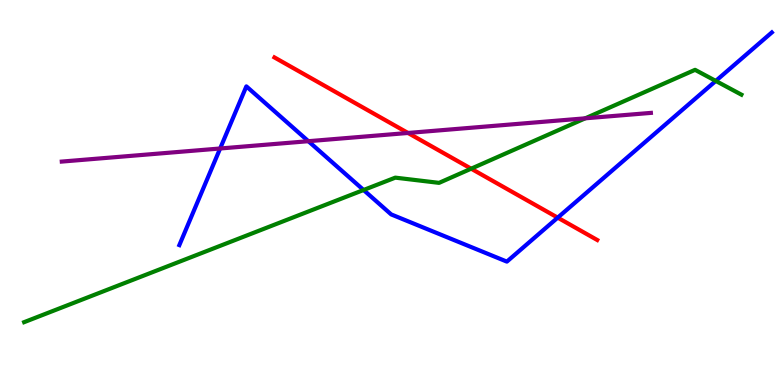[{'lines': ['blue', 'red'], 'intersections': [{'x': 7.2, 'y': 4.35}]}, {'lines': ['green', 'red'], 'intersections': [{'x': 6.08, 'y': 5.62}]}, {'lines': ['purple', 'red'], 'intersections': [{'x': 5.26, 'y': 6.55}]}, {'lines': ['blue', 'green'], 'intersections': [{'x': 4.69, 'y': 5.06}, {'x': 9.24, 'y': 7.9}]}, {'lines': ['blue', 'purple'], 'intersections': [{'x': 2.84, 'y': 6.14}, {'x': 3.98, 'y': 6.33}]}, {'lines': ['green', 'purple'], 'intersections': [{'x': 7.55, 'y': 6.93}]}]